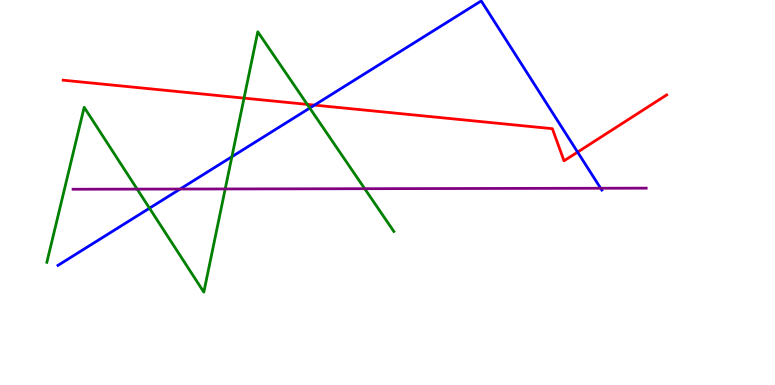[{'lines': ['blue', 'red'], 'intersections': [{'x': 4.06, 'y': 7.27}, {'x': 7.45, 'y': 6.05}]}, {'lines': ['green', 'red'], 'intersections': [{'x': 3.15, 'y': 7.45}, {'x': 3.96, 'y': 7.29}]}, {'lines': ['purple', 'red'], 'intersections': []}, {'lines': ['blue', 'green'], 'intersections': [{'x': 1.93, 'y': 4.59}, {'x': 2.99, 'y': 5.93}, {'x': 4.0, 'y': 7.19}]}, {'lines': ['blue', 'purple'], 'intersections': [{'x': 2.32, 'y': 5.09}, {'x': 7.75, 'y': 5.11}]}, {'lines': ['green', 'purple'], 'intersections': [{'x': 1.77, 'y': 5.09}, {'x': 2.91, 'y': 5.09}, {'x': 4.71, 'y': 5.1}]}]